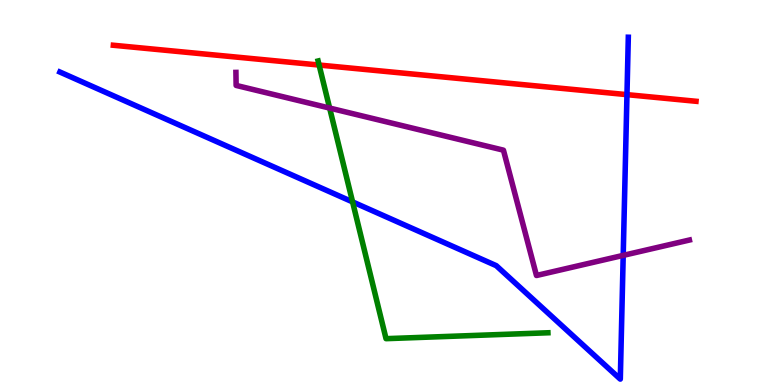[{'lines': ['blue', 'red'], 'intersections': [{'x': 8.09, 'y': 7.54}]}, {'lines': ['green', 'red'], 'intersections': [{'x': 4.12, 'y': 8.31}]}, {'lines': ['purple', 'red'], 'intersections': []}, {'lines': ['blue', 'green'], 'intersections': [{'x': 4.55, 'y': 4.76}]}, {'lines': ['blue', 'purple'], 'intersections': [{'x': 8.04, 'y': 3.37}]}, {'lines': ['green', 'purple'], 'intersections': [{'x': 4.25, 'y': 7.19}]}]